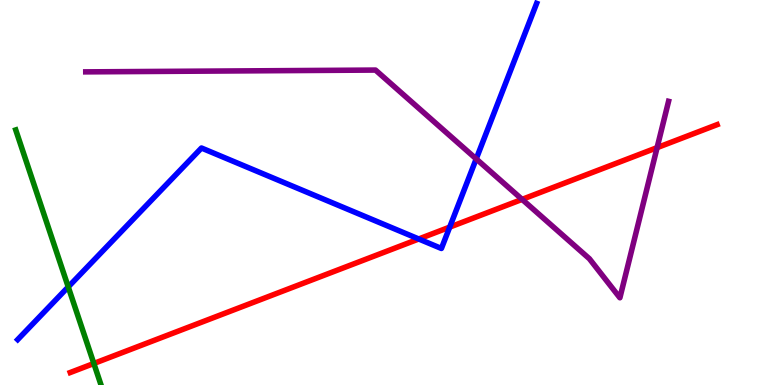[{'lines': ['blue', 'red'], 'intersections': [{'x': 5.4, 'y': 3.79}, {'x': 5.8, 'y': 4.1}]}, {'lines': ['green', 'red'], 'intersections': [{'x': 1.21, 'y': 0.559}]}, {'lines': ['purple', 'red'], 'intersections': [{'x': 6.74, 'y': 4.82}, {'x': 8.48, 'y': 6.16}]}, {'lines': ['blue', 'green'], 'intersections': [{'x': 0.88, 'y': 2.55}]}, {'lines': ['blue', 'purple'], 'intersections': [{'x': 6.14, 'y': 5.87}]}, {'lines': ['green', 'purple'], 'intersections': []}]